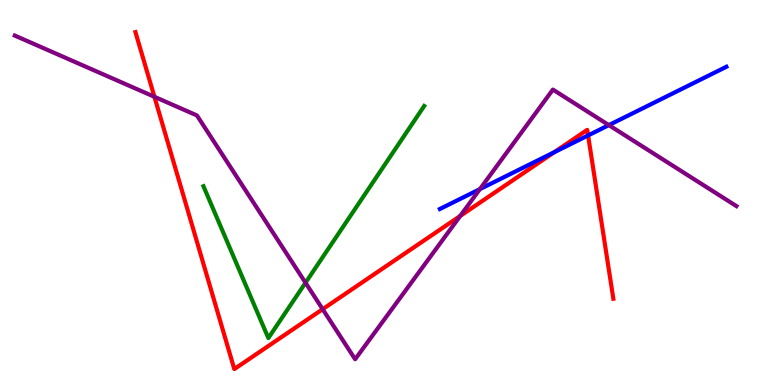[{'lines': ['blue', 'red'], 'intersections': [{'x': 7.15, 'y': 6.05}, {'x': 7.59, 'y': 6.48}]}, {'lines': ['green', 'red'], 'intersections': []}, {'lines': ['purple', 'red'], 'intersections': [{'x': 1.99, 'y': 7.49}, {'x': 4.16, 'y': 1.97}, {'x': 5.94, 'y': 4.39}]}, {'lines': ['blue', 'green'], 'intersections': []}, {'lines': ['blue', 'purple'], 'intersections': [{'x': 6.19, 'y': 5.09}, {'x': 7.86, 'y': 6.75}]}, {'lines': ['green', 'purple'], 'intersections': [{'x': 3.94, 'y': 2.66}]}]